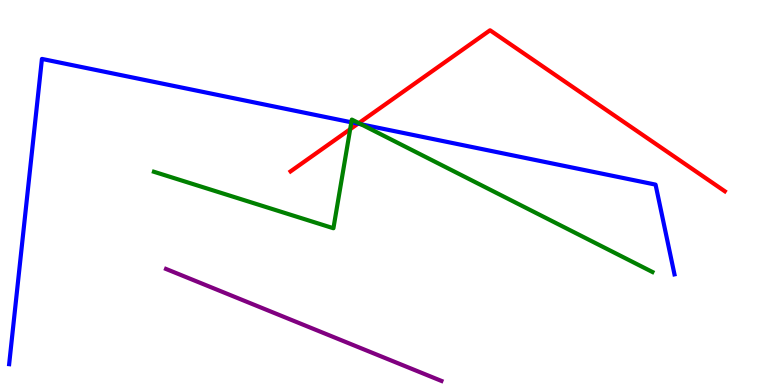[{'lines': ['blue', 'red'], 'intersections': [{'x': 4.62, 'y': 6.79}]}, {'lines': ['green', 'red'], 'intersections': [{'x': 4.52, 'y': 6.64}, {'x': 4.63, 'y': 6.8}]}, {'lines': ['purple', 'red'], 'intersections': []}, {'lines': ['blue', 'green'], 'intersections': [{'x': 4.53, 'y': 6.82}, {'x': 4.66, 'y': 6.77}]}, {'lines': ['blue', 'purple'], 'intersections': []}, {'lines': ['green', 'purple'], 'intersections': []}]